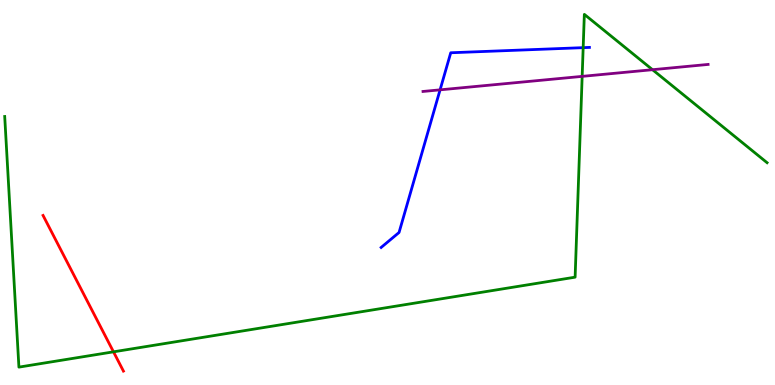[{'lines': ['blue', 'red'], 'intersections': []}, {'lines': ['green', 'red'], 'intersections': [{'x': 1.46, 'y': 0.862}]}, {'lines': ['purple', 'red'], 'intersections': []}, {'lines': ['blue', 'green'], 'intersections': [{'x': 7.52, 'y': 8.76}]}, {'lines': ['blue', 'purple'], 'intersections': [{'x': 5.68, 'y': 7.67}]}, {'lines': ['green', 'purple'], 'intersections': [{'x': 7.51, 'y': 8.02}, {'x': 8.42, 'y': 8.19}]}]